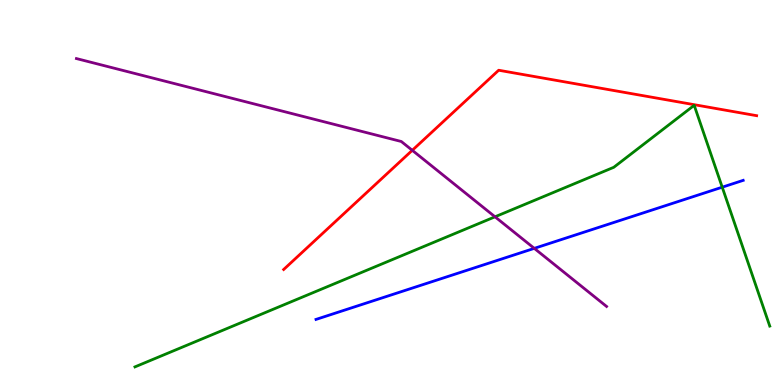[{'lines': ['blue', 'red'], 'intersections': []}, {'lines': ['green', 'red'], 'intersections': []}, {'lines': ['purple', 'red'], 'intersections': [{'x': 5.32, 'y': 6.1}]}, {'lines': ['blue', 'green'], 'intersections': [{'x': 9.32, 'y': 5.14}]}, {'lines': ['blue', 'purple'], 'intersections': [{'x': 6.89, 'y': 3.55}]}, {'lines': ['green', 'purple'], 'intersections': [{'x': 6.39, 'y': 4.37}]}]